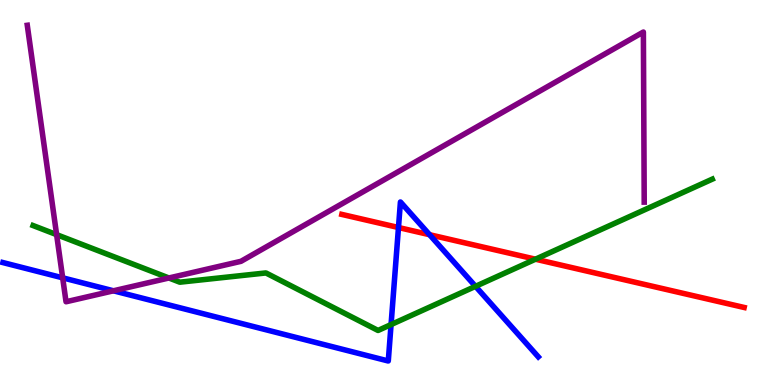[{'lines': ['blue', 'red'], 'intersections': [{'x': 5.14, 'y': 4.09}, {'x': 5.54, 'y': 3.9}]}, {'lines': ['green', 'red'], 'intersections': [{'x': 6.91, 'y': 3.27}]}, {'lines': ['purple', 'red'], 'intersections': []}, {'lines': ['blue', 'green'], 'intersections': [{'x': 5.05, 'y': 1.57}, {'x': 6.14, 'y': 2.56}]}, {'lines': ['blue', 'purple'], 'intersections': [{'x': 0.809, 'y': 2.78}, {'x': 1.46, 'y': 2.45}]}, {'lines': ['green', 'purple'], 'intersections': [{'x': 0.731, 'y': 3.91}, {'x': 2.18, 'y': 2.78}]}]